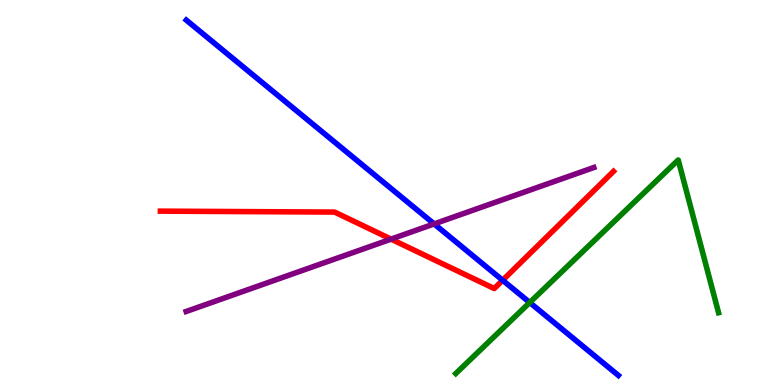[{'lines': ['blue', 'red'], 'intersections': [{'x': 6.49, 'y': 2.72}]}, {'lines': ['green', 'red'], 'intersections': []}, {'lines': ['purple', 'red'], 'intersections': [{'x': 5.05, 'y': 3.79}]}, {'lines': ['blue', 'green'], 'intersections': [{'x': 6.84, 'y': 2.14}]}, {'lines': ['blue', 'purple'], 'intersections': [{'x': 5.6, 'y': 4.18}]}, {'lines': ['green', 'purple'], 'intersections': []}]